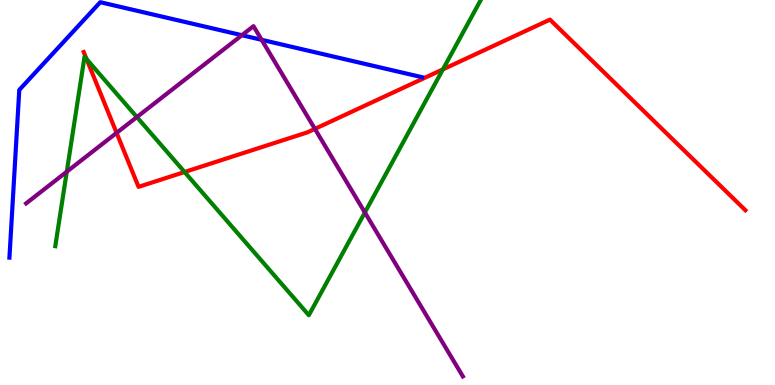[{'lines': ['blue', 'red'], 'intersections': []}, {'lines': ['green', 'red'], 'intersections': [{'x': 1.12, 'y': 8.47}, {'x': 2.38, 'y': 5.53}, {'x': 5.72, 'y': 8.2}]}, {'lines': ['purple', 'red'], 'intersections': [{'x': 1.5, 'y': 6.55}, {'x': 4.06, 'y': 6.65}]}, {'lines': ['blue', 'green'], 'intersections': []}, {'lines': ['blue', 'purple'], 'intersections': [{'x': 3.12, 'y': 9.09}, {'x': 3.38, 'y': 8.97}]}, {'lines': ['green', 'purple'], 'intersections': [{'x': 0.862, 'y': 5.54}, {'x': 1.77, 'y': 6.96}, {'x': 4.71, 'y': 4.48}]}]